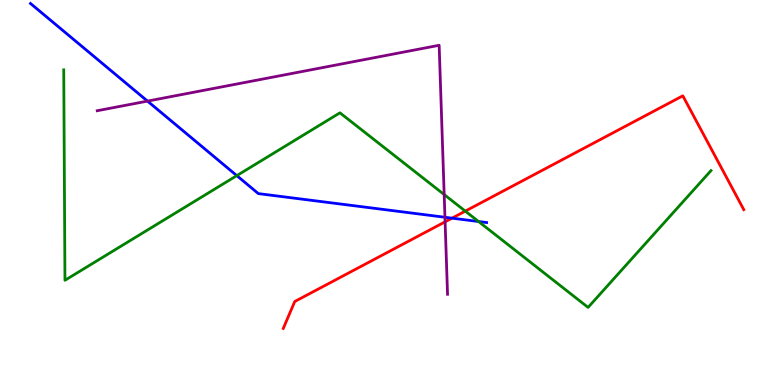[{'lines': ['blue', 'red'], 'intersections': [{'x': 5.83, 'y': 4.33}]}, {'lines': ['green', 'red'], 'intersections': [{'x': 6.0, 'y': 4.52}]}, {'lines': ['purple', 'red'], 'intersections': [{'x': 5.74, 'y': 4.24}]}, {'lines': ['blue', 'green'], 'intersections': [{'x': 3.06, 'y': 5.44}, {'x': 6.17, 'y': 4.25}]}, {'lines': ['blue', 'purple'], 'intersections': [{'x': 1.9, 'y': 7.37}, {'x': 5.74, 'y': 4.36}]}, {'lines': ['green', 'purple'], 'intersections': [{'x': 5.73, 'y': 4.95}]}]